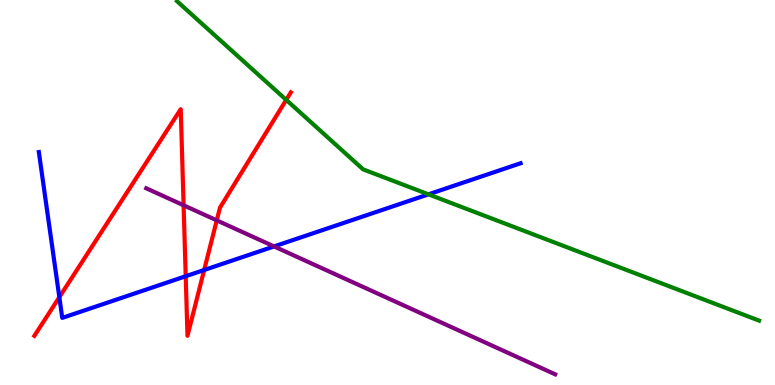[{'lines': ['blue', 'red'], 'intersections': [{'x': 0.766, 'y': 2.28}, {'x': 2.4, 'y': 2.83}, {'x': 2.63, 'y': 2.99}]}, {'lines': ['green', 'red'], 'intersections': [{'x': 3.69, 'y': 7.41}]}, {'lines': ['purple', 'red'], 'intersections': [{'x': 2.37, 'y': 4.67}, {'x': 2.8, 'y': 4.28}]}, {'lines': ['blue', 'green'], 'intersections': [{'x': 5.53, 'y': 4.95}]}, {'lines': ['blue', 'purple'], 'intersections': [{'x': 3.54, 'y': 3.6}]}, {'lines': ['green', 'purple'], 'intersections': []}]